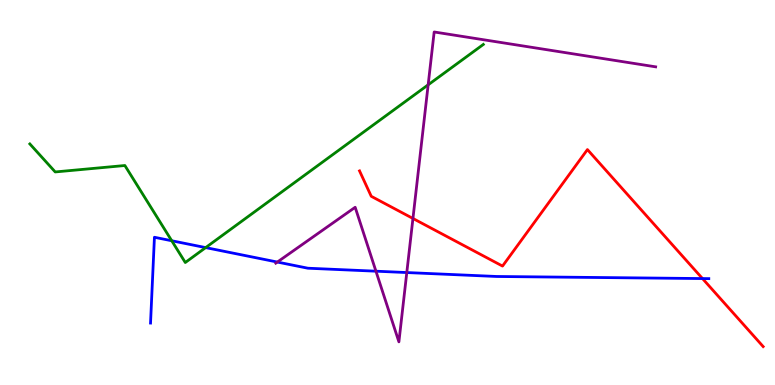[{'lines': ['blue', 'red'], 'intersections': [{'x': 9.06, 'y': 2.76}]}, {'lines': ['green', 'red'], 'intersections': []}, {'lines': ['purple', 'red'], 'intersections': [{'x': 5.33, 'y': 4.33}]}, {'lines': ['blue', 'green'], 'intersections': [{'x': 2.22, 'y': 3.75}, {'x': 2.65, 'y': 3.57}]}, {'lines': ['blue', 'purple'], 'intersections': [{'x': 3.58, 'y': 3.19}, {'x': 4.85, 'y': 2.96}, {'x': 5.25, 'y': 2.92}]}, {'lines': ['green', 'purple'], 'intersections': [{'x': 5.52, 'y': 7.8}]}]